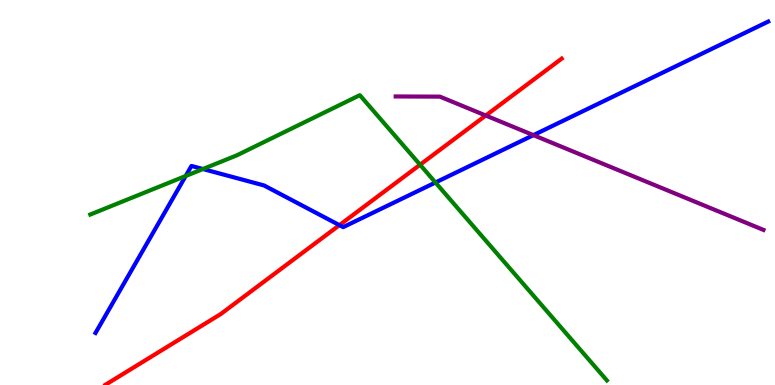[{'lines': ['blue', 'red'], 'intersections': [{'x': 4.38, 'y': 4.15}]}, {'lines': ['green', 'red'], 'intersections': [{'x': 5.42, 'y': 5.72}]}, {'lines': ['purple', 'red'], 'intersections': [{'x': 6.27, 'y': 7.0}]}, {'lines': ['blue', 'green'], 'intersections': [{'x': 2.4, 'y': 5.43}, {'x': 2.62, 'y': 5.61}, {'x': 5.62, 'y': 5.26}]}, {'lines': ['blue', 'purple'], 'intersections': [{'x': 6.88, 'y': 6.49}]}, {'lines': ['green', 'purple'], 'intersections': []}]